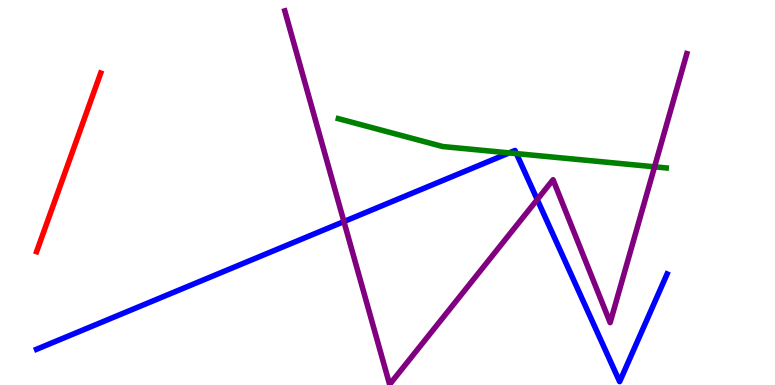[{'lines': ['blue', 'red'], 'intersections': []}, {'lines': ['green', 'red'], 'intersections': []}, {'lines': ['purple', 'red'], 'intersections': []}, {'lines': ['blue', 'green'], 'intersections': [{'x': 6.57, 'y': 6.03}, {'x': 6.66, 'y': 6.01}]}, {'lines': ['blue', 'purple'], 'intersections': [{'x': 4.44, 'y': 4.25}, {'x': 6.93, 'y': 4.82}]}, {'lines': ['green', 'purple'], 'intersections': [{'x': 8.45, 'y': 5.67}]}]